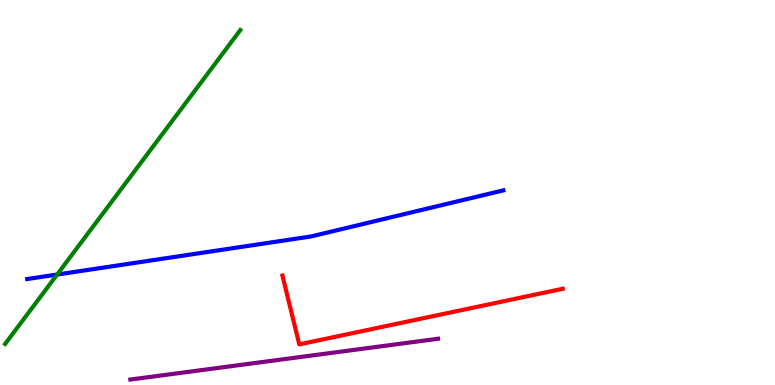[{'lines': ['blue', 'red'], 'intersections': []}, {'lines': ['green', 'red'], 'intersections': []}, {'lines': ['purple', 'red'], 'intersections': []}, {'lines': ['blue', 'green'], 'intersections': [{'x': 0.737, 'y': 2.87}]}, {'lines': ['blue', 'purple'], 'intersections': []}, {'lines': ['green', 'purple'], 'intersections': []}]